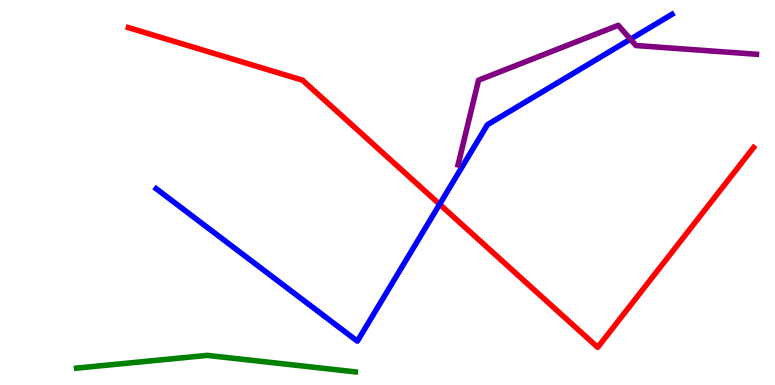[{'lines': ['blue', 'red'], 'intersections': [{'x': 5.67, 'y': 4.69}]}, {'lines': ['green', 'red'], 'intersections': []}, {'lines': ['purple', 'red'], 'intersections': []}, {'lines': ['blue', 'green'], 'intersections': []}, {'lines': ['blue', 'purple'], 'intersections': [{'x': 8.13, 'y': 8.98}]}, {'lines': ['green', 'purple'], 'intersections': []}]